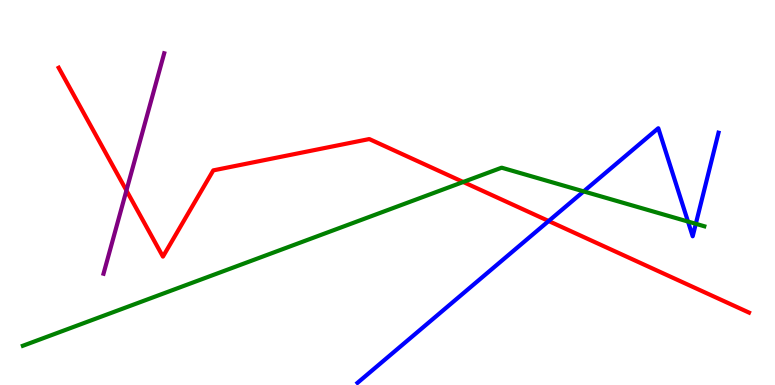[{'lines': ['blue', 'red'], 'intersections': [{'x': 7.08, 'y': 4.26}]}, {'lines': ['green', 'red'], 'intersections': [{'x': 5.98, 'y': 5.27}]}, {'lines': ['purple', 'red'], 'intersections': [{'x': 1.63, 'y': 5.05}]}, {'lines': ['blue', 'green'], 'intersections': [{'x': 7.53, 'y': 5.03}, {'x': 8.88, 'y': 4.25}, {'x': 8.98, 'y': 4.19}]}, {'lines': ['blue', 'purple'], 'intersections': []}, {'lines': ['green', 'purple'], 'intersections': []}]